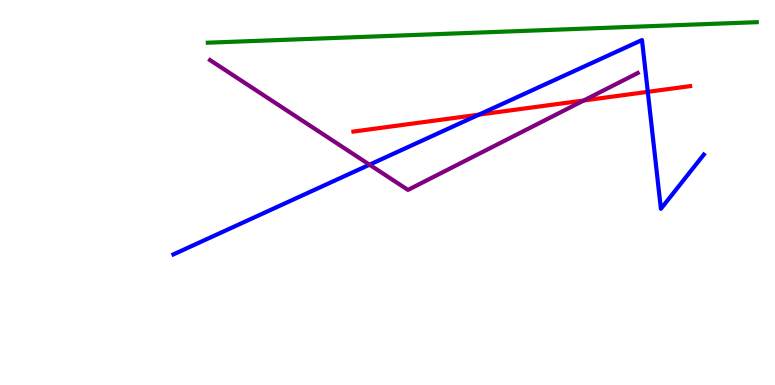[{'lines': ['blue', 'red'], 'intersections': [{'x': 6.18, 'y': 7.02}, {'x': 8.36, 'y': 7.61}]}, {'lines': ['green', 'red'], 'intersections': []}, {'lines': ['purple', 'red'], 'intersections': [{'x': 7.53, 'y': 7.39}]}, {'lines': ['blue', 'green'], 'intersections': []}, {'lines': ['blue', 'purple'], 'intersections': [{'x': 4.77, 'y': 5.72}]}, {'lines': ['green', 'purple'], 'intersections': []}]